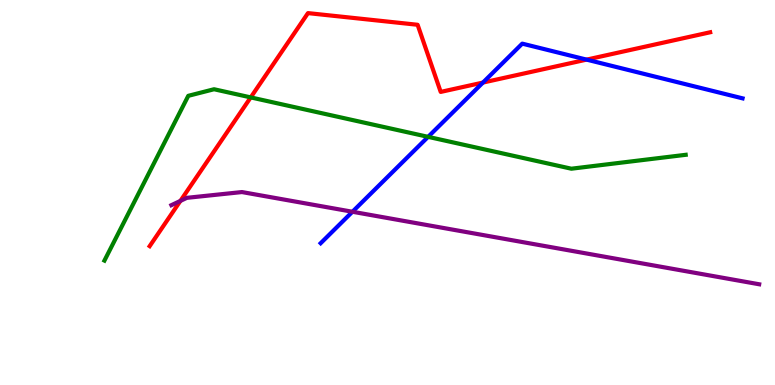[{'lines': ['blue', 'red'], 'intersections': [{'x': 6.23, 'y': 7.86}, {'x': 7.57, 'y': 8.45}]}, {'lines': ['green', 'red'], 'intersections': [{'x': 3.24, 'y': 7.47}]}, {'lines': ['purple', 'red'], 'intersections': [{'x': 2.33, 'y': 4.78}]}, {'lines': ['blue', 'green'], 'intersections': [{'x': 5.52, 'y': 6.45}]}, {'lines': ['blue', 'purple'], 'intersections': [{'x': 4.55, 'y': 4.5}]}, {'lines': ['green', 'purple'], 'intersections': []}]